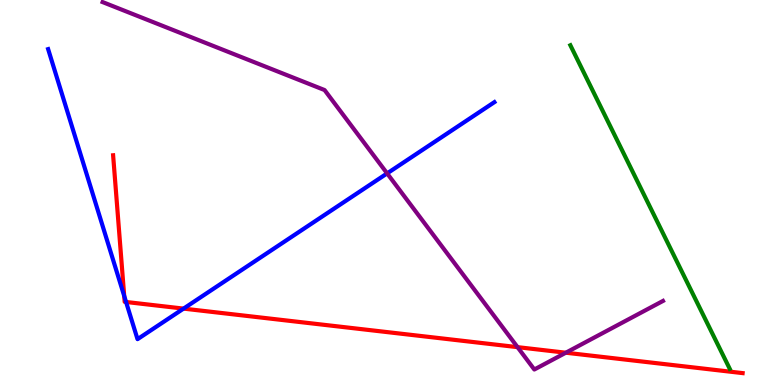[{'lines': ['blue', 'red'], 'intersections': [{'x': 1.6, 'y': 2.31}, {'x': 1.63, 'y': 2.16}, {'x': 2.37, 'y': 1.98}]}, {'lines': ['green', 'red'], 'intersections': []}, {'lines': ['purple', 'red'], 'intersections': [{'x': 6.68, 'y': 0.983}, {'x': 7.3, 'y': 0.839}]}, {'lines': ['blue', 'green'], 'intersections': []}, {'lines': ['blue', 'purple'], 'intersections': [{'x': 5.0, 'y': 5.5}]}, {'lines': ['green', 'purple'], 'intersections': []}]